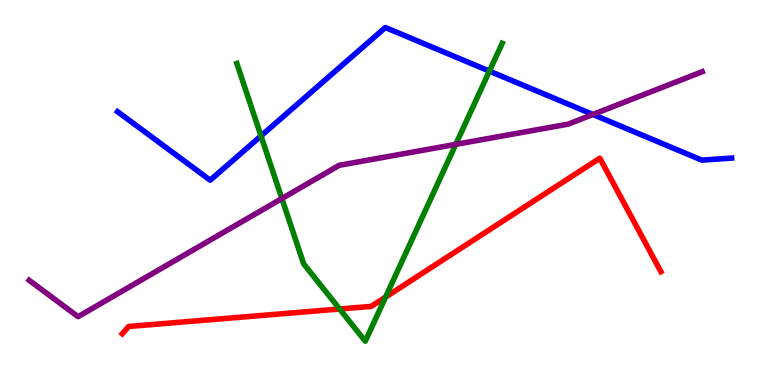[{'lines': ['blue', 'red'], 'intersections': []}, {'lines': ['green', 'red'], 'intersections': [{'x': 4.38, 'y': 1.97}, {'x': 4.97, 'y': 2.28}]}, {'lines': ['purple', 'red'], 'intersections': []}, {'lines': ['blue', 'green'], 'intersections': [{'x': 3.37, 'y': 6.47}, {'x': 6.32, 'y': 8.15}]}, {'lines': ['blue', 'purple'], 'intersections': [{'x': 7.65, 'y': 7.03}]}, {'lines': ['green', 'purple'], 'intersections': [{'x': 3.64, 'y': 4.84}, {'x': 5.88, 'y': 6.25}]}]